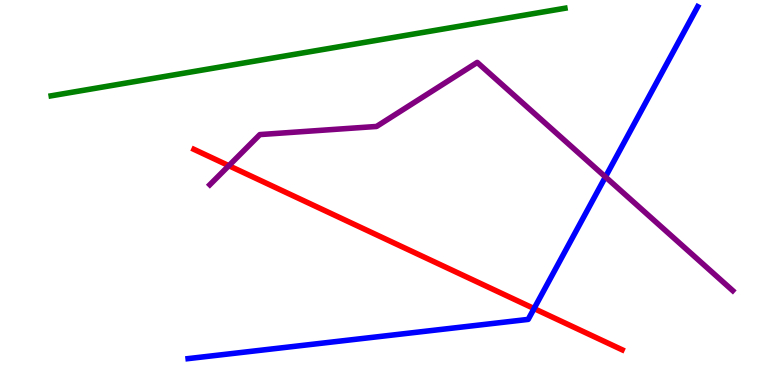[{'lines': ['blue', 'red'], 'intersections': [{'x': 6.89, 'y': 1.99}]}, {'lines': ['green', 'red'], 'intersections': []}, {'lines': ['purple', 'red'], 'intersections': [{'x': 2.95, 'y': 5.7}]}, {'lines': ['blue', 'green'], 'intersections': []}, {'lines': ['blue', 'purple'], 'intersections': [{'x': 7.81, 'y': 5.4}]}, {'lines': ['green', 'purple'], 'intersections': []}]